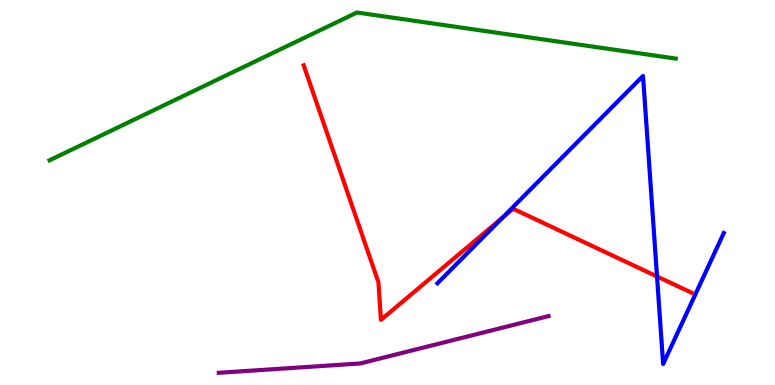[{'lines': ['blue', 'red'], 'intersections': [{'x': 6.48, 'y': 4.35}, {'x': 8.48, 'y': 2.82}]}, {'lines': ['green', 'red'], 'intersections': []}, {'lines': ['purple', 'red'], 'intersections': []}, {'lines': ['blue', 'green'], 'intersections': []}, {'lines': ['blue', 'purple'], 'intersections': []}, {'lines': ['green', 'purple'], 'intersections': []}]